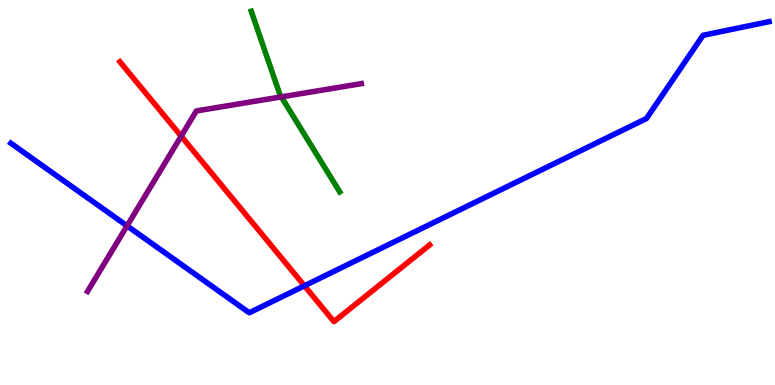[{'lines': ['blue', 'red'], 'intersections': [{'x': 3.93, 'y': 2.58}]}, {'lines': ['green', 'red'], 'intersections': []}, {'lines': ['purple', 'red'], 'intersections': [{'x': 2.34, 'y': 6.46}]}, {'lines': ['blue', 'green'], 'intersections': []}, {'lines': ['blue', 'purple'], 'intersections': [{'x': 1.64, 'y': 4.13}]}, {'lines': ['green', 'purple'], 'intersections': [{'x': 3.63, 'y': 7.48}]}]